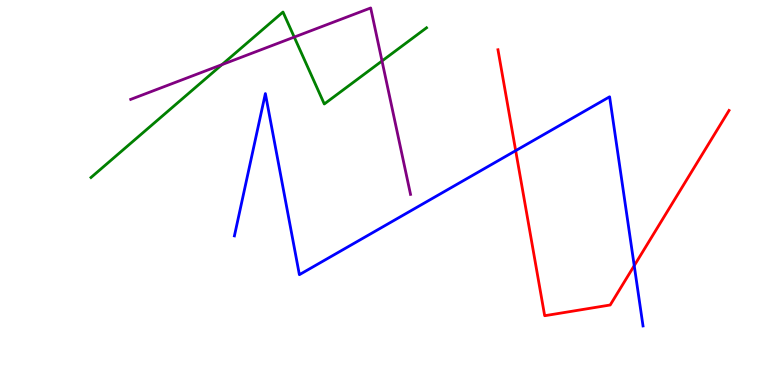[{'lines': ['blue', 'red'], 'intersections': [{'x': 6.65, 'y': 6.09}, {'x': 8.18, 'y': 3.1}]}, {'lines': ['green', 'red'], 'intersections': []}, {'lines': ['purple', 'red'], 'intersections': []}, {'lines': ['blue', 'green'], 'intersections': []}, {'lines': ['blue', 'purple'], 'intersections': []}, {'lines': ['green', 'purple'], 'intersections': [{'x': 2.86, 'y': 8.32}, {'x': 3.8, 'y': 9.04}, {'x': 4.93, 'y': 8.42}]}]